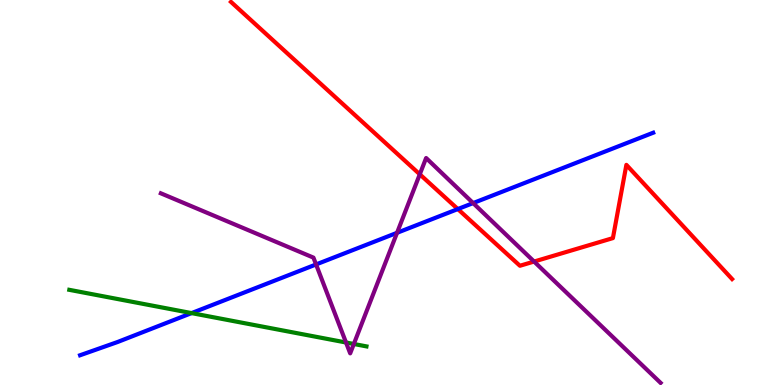[{'lines': ['blue', 'red'], 'intersections': [{'x': 5.91, 'y': 4.57}]}, {'lines': ['green', 'red'], 'intersections': []}, {'lines': ['purple', 'red'], 'intersections': [{'x': 5.42, 'y': 5.47}, {'x': 6.89, 'y': 3.21}]}, {'lines': ['blue', 'green'], 'intersections': [{'x': 2.47, 'y': 1.87}]}, {'lines': ['blue', 'purple'], 'intersections': [{'x': 4.08, 'y': 3.13}, {'x': 5.12, 'y': 3.95}, {'x': 6.1, 'y': 4.73}]}, {'lines': ['green', 'purple'], 'intersections': [{'x': 4.46, 'y': 1.1}, {'x': 4.57, 'y': 1.07}]}]